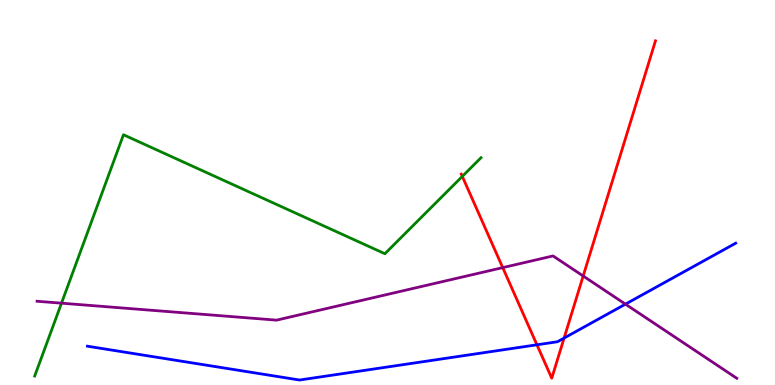[{'lines': ['blue', 'red'], 'intersections': [{'x': 6.93, 'y': 1.04}, {'x': 7.28, 'y': 1.22}]}, {'lines': ['green', 'red'], 'intersections': [{'x': 5.97, 'y': 5.42}]}, {'lines': ['purple', 'red'], 'intersections': [{'x': 6.49, 'y': 3.05}, {'x': 7.52, 'y': 2.83}]}, {'lines': ['blue', 'green'], 'intersections': []}, {'lines': ['blue', 'purple'], 'intersections': [{'x': 8.07, 'y': 2.1}]}, {'lines': ['green', 'purple'], 'intersections': [{'x': 0.794, 'y': 2.13}]}]